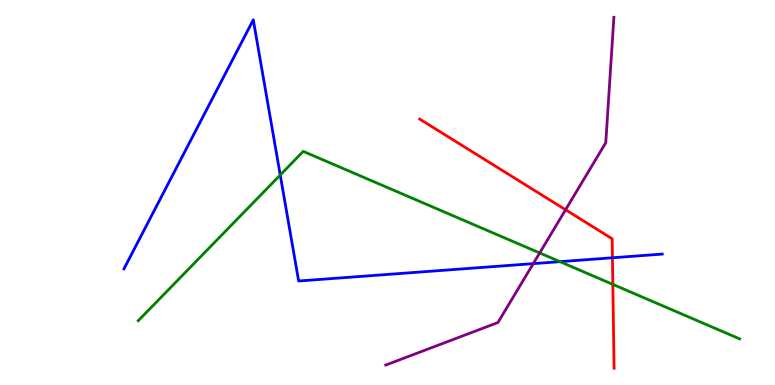[{'lines': ['blue', 'red'], 'intersections': [{'x': 7.9, 'y': 3.3}]}, {'lines': ['green', 'red'], 'intersections': [{'x': 7.91, 'y': 2.61}]}, {'lines': ['purple', 'red'], 'intersections': [{'x': 7.3, 'y': 4.55}]}, {'lines': ['blue', 'green'], 'intersections': [{'x': 3.62, 'y': 5.45}, {'x': 7.23, 'y': 3.2}]}, {'lines': ['blue', 'purple'], 'intersections': [{'x': 6.88, 'y': 3.15}]}, {'lines': ['green', 'purple'], 'intersections': [{'x': 6.96, 'y': 3.43}]}]